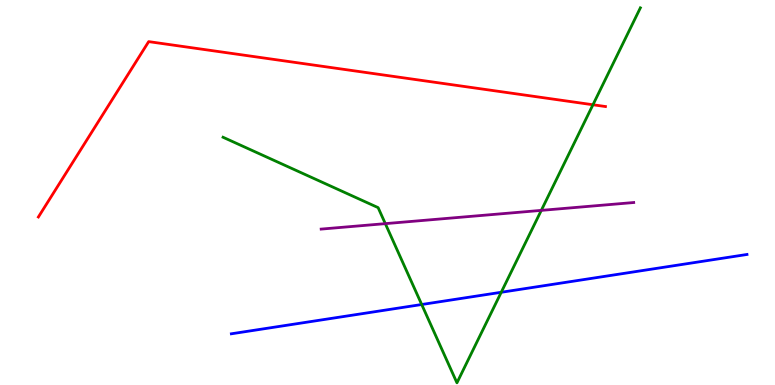[{'lines': ['blue', 'red'], 'intersections': []}, {'lines': ['green', 'red'], 'intersections': [{'x': 7.65, 'y': 7.28}]}, {'lines': ['purple', 'red'], 'intersections': []}, {'lines': ['blue', 'green'], 'intersections': [{'x': 5.44, 'y': 2.09}, {'x': 6.47, 'y': 2.41}]}, {'lines': ['blue', 'purple'], 'intersections': []}, {'lines': ['green', 'purple'], 'intersections': [{'x': 4.97, 'y': 4.19}, {'x': 6.98, 'y': 4.54}]}]